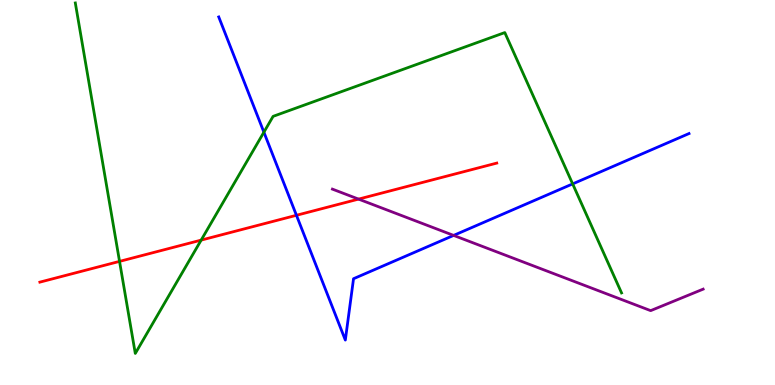[{'lines': ['blue', 'red'], 'intersections': [{'x': 3.83, 'y': 4.41}]}, {'lines': ['green', 'red'], 'intersections': [{'x': 1.54, 'y': 3.21}, {'x': 2.6, 'y': 3.76}]}, {'lines': ['purple', 'red'], 'intersections': [{'x': 4.63, 'y': 4.83}]}, {'lines': ['blue', 'green'], 'intersections': [{'x': 3.41, 'y': 6.57}, {'x': 7.39, 'y': 5.22}]}, {'lines': ['blue', 'purple'], 'intersections': [{'x': 5.85, 'y': 3.89}]}, {'lines': ['green', 'purple'], 'intersections': []}]